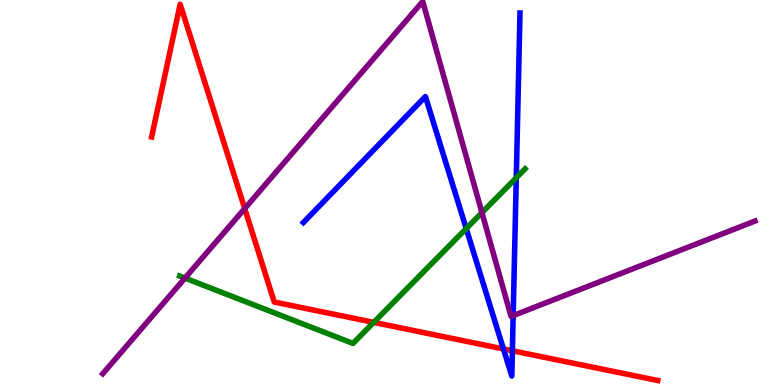[{'lines': ['blue', 'red'], 'intersections': [{'x': 6.5, 'y': 0.937}, {'x': 6.61, 'y': 0.889}]}, {'lines': ['green', 'red'], 'intersections': [{'x': 4.82, 'y': 1.63}]}, {'lines': ['purple', 'red'], 'intersections': [{'x': 3.16, 'y': 4.58}]}, {'lines': ['blue', 'green'], 'intersections': [{'x': 6.02, 'y': 4.06}, {'x': 6.66, 'y': 5.38}]}, {'lines': ['blue', 'purple'], 'intersections': [{'x': 6.62, 'y': 1.8}]}, {'lines': ['green', 'purple'], 'intersections': [{'x': 2.39, 'y': 2.78}, {'x': 6.22, 'y': 4.48}]}]